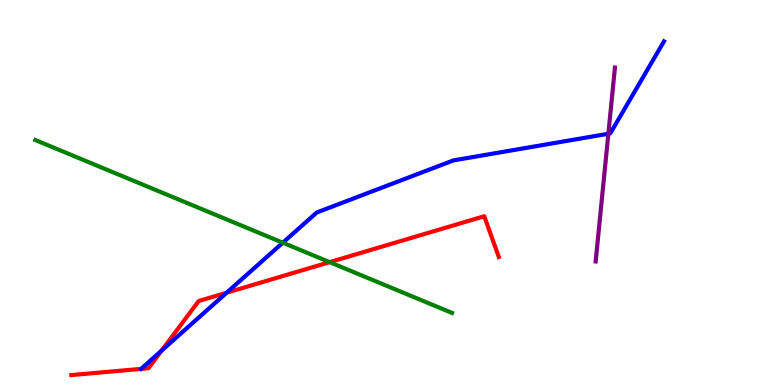[{'lines': ['blue', 'red'], 'intersections': [{'x': 1.82, 'y': 0.419}, {'x': 2.09, 'y': 0.895}, {'x': 2.92, 'y': 2.4}]}, {'lines': ['green', 'red'], 'intersections': [{'x': 4.25, 'y': 3.19}]}, {'lines': ['purple', 'red'], 'intersections': []}, {'lines': ['blue', 'green'], 'intersections': [{'x': 3.65, 'y': 3.7}]}, {'lines': ['blue', 'purple'], 'intersections': [{'x': 7.85, 'y': 6.53}]}, {'lines': ['green', 'purple'], 'intersections': []}]